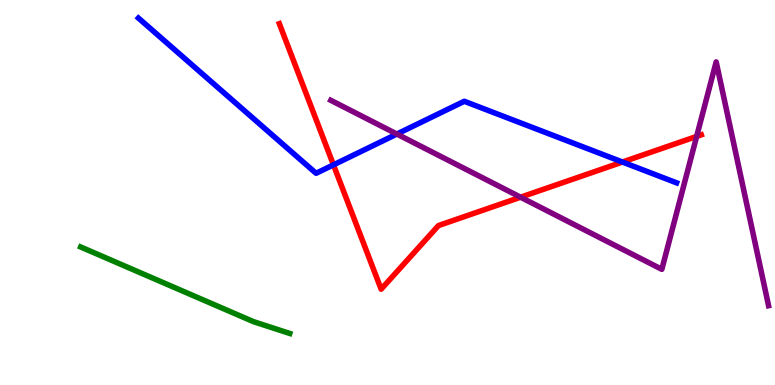[{'lines': ['blue', 'red'], 'intersections': [{'x': 4.3, 'y': 5.72}, {'x': 8.03, 'y': 5.79}]}, {'lines': ['green', 'red'], 'intersections': []}, {'lines': ['purple', 'red'], 'intersections': [{'x': 6.72, 'y': 4.88}, {'x': 8.99, 'y': 6.46}]}, {'lines': ['blue', 'green'], 'intersections': []}, {'lines': ['blue', 'purple'], 'intersections': [{'x': 5.12, 'y': 6.52}]}, {'lines': ['green', 'purple'], 'intersections': []}]